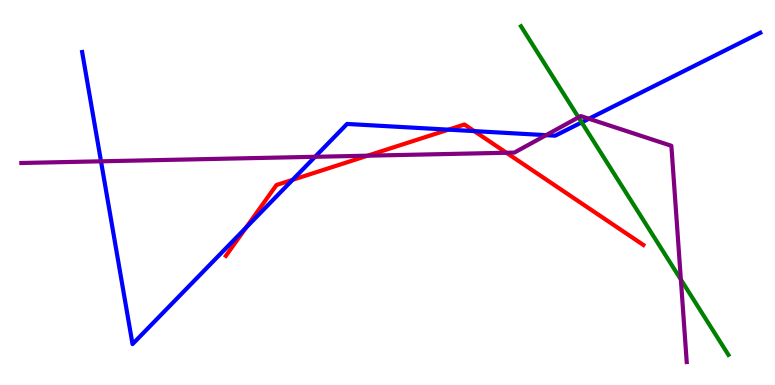[{'lines': ['blue', 'red'], 'intersections': [{'x': 3.17, 'y': 4.09}, {'x': 3.78, 'y': 5.33}, {'x': 5.79, 'y': 6.63}, {'x': 6.12, 'y': 6.59}]}, {'lines': ['green', 'red'], 'intersections': []}, {'lines': ['purple', 'red'], 'intersections': [{'x': 4.74, 'y': 5.96}, {'x': 6.53, 'y': 6.03}]}, {'lines': ['blue', 'green'], 'intersections': [{'x': 7.51, 'y': 6.82}]}, {'lines': ['blue', 'purple'], 'intersections': [{'x': 1.3, 'y': 5.81}, {'x': 4.07, 'y': 5.93}, {'x': 7.05, 'y': 6.49}, {'x': 7.6, 'y': 6.92}]}, {'lines': ['green', 'purple'], 'intersections': [{'x': 7.46, 'y': 6.95}, {'x': 8.79, 'y': 2.74}]}]